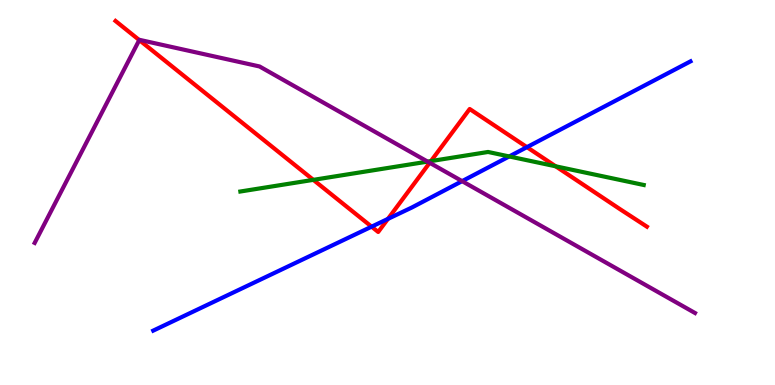[{'lines': ['blue', 'red'], 'intersections': [{'x': 4.79, 'y': 4.11}, {'x': 5.01, 'y': 4.31}, {'x': 6.8, 'y': 6.18}]}, {'lines': ['green', 'red'], 'intersections': [{'x': 4.04, 'y': 5.33}, {'x': 5.56, 'y': 5.82}, {'x': 7.17, 'y': 5.68}]}, {'lines': ['purple', 'red'], 'intersections': [{'x': 1.8, 'y': 8.96}, {'x': 5.54, 'y': 5.77}]}, {'lines': ['blue', 'green'], 'intersections': [{'x': 6.57, 'y': 5.94}]}, {'lines': ['blue', 'purple'], 'intersections': [{'x': 5.96, 'y': 5.29}]}, {'lines': ['green', 'purple'], 'intersections': [{'x': 5.52, 'y': 5.8}]}]